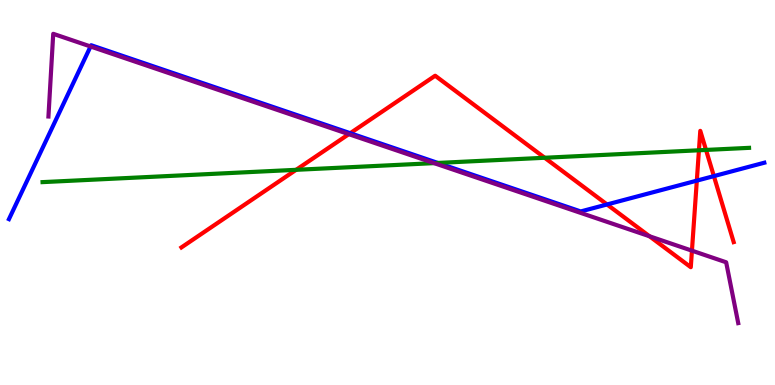[{'lines': ['blue', 'red'], 'intersections': [{'x': 4.52, 'y': 6.54}, {'x': 7.83, 'y': 4.69}, {'x': 8.99, 'y': 5.31}, {'x': 9.21, 'y': 5.43}]}, {'lines': ['green', 'red'], 'intersections': [{'x': 3.82, 'y': 5.59}, {'x': 7.03, 'y': 5.9}, {'x': 9.02, 'y': 6.1}, {'x': 9.11, 'y': 6.11}]}, {'lines': ['purple', 'red'], 'intersections': [{'x': 4.5, 'y': 6.52}, {'x': 8.38, 'y': 3.86}, {'x': 8.93, 'y': 3.49}]}, {'lines': ['blue', 'green'], 'intersections': [{'x': 5.65, 'y': 5.77}]}, {'lines': ['blue', 'purple'], 'intersections': [{'x': 1.17, 'y': 8.79}]}, {'lines': ['green', 'purple'], 'intersections': [{'x': 5.6, 'y': 5.76}]}]